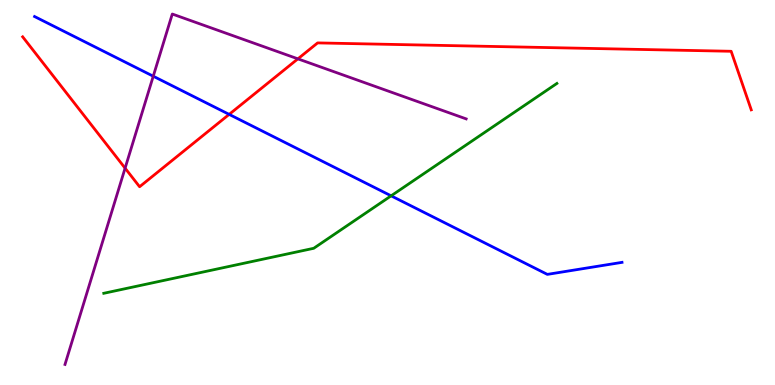[{'lines': ['blue', 'red'], 'intersections': [{'x': 2.96, 'y': 7.03}]}, {'lines': ['green', 'red'], 'intersections': []}, {'lines': ['purple', 'red'], 'intersections': [{'x': 1.61, 'y': 5.63}, {'x': 3.84, 'y': 8.47}]}, {'lines': ['blue', 'green'], 'intersections': [{'x': 5.05, 'y': 4.91}]}, {'lines': ['blue', 'purple'], 'intersections': [{'x': 1.98, 'y': 8.02}]}, {'lines': ['green', 'purple'], 'intersections': []}]